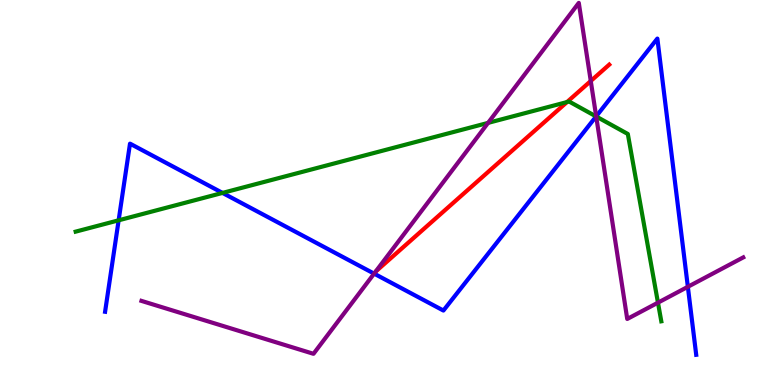[{'lines': ['blue', 'red'], 'intersections': []}, {'lines': ['green', 'red'], 'intersections': [{'x': 7.32, 'y': 7.35}]}, {'lines': ['purple', 'red'], 'intersections': [{'x': 7.62, 'y': 7.9}]}, {'lines': ['blue', 'green'], 'intersections': [{'x': 1.53, 'y': 4.28}, {'x': 2.87, 'y': 4.99}, {'x': 7.69, 'y': 6.98}]}, {'lines': ['blue', 'purple'], 'intersections': [{'x': 4.83, 'y': 2.89}, {'x': 7.69, 'y': 6.98}, {'x': 8.88, 'y': 2.55}]}, {'lines': ['green', 'purple'], 'intersections': [{'x': 6.3, 'y': 6.81}, {'x': 7.69, 'y': 6.97}, {'x': 8.49, 'y': 2.14}]}]